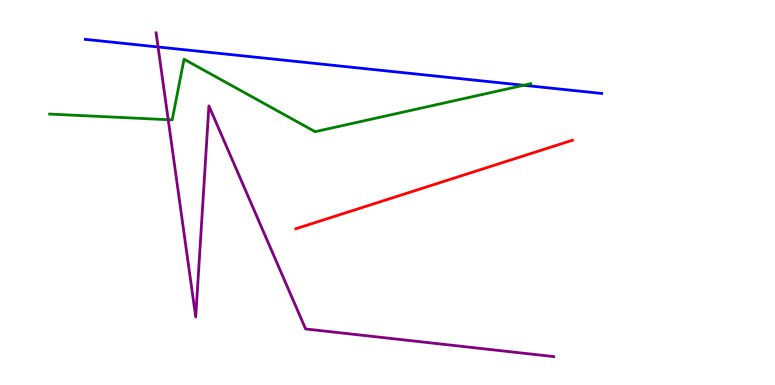[{'lines': ['blue', 'red'], 'intersections': []}, {'lines': ['green', 'red'], 'intersections': []}, {'lines': ['purple', 'red'], 'intersections': []}, {'lines': ['blue', 'green'], 'intersections': [{'x': 6.76, 'y': 7.79}]}, {'lines': ['blue', 'purple'], 'intersections': [{'x': 2.04, 'y': 8.78}]}, {'lines': ['green', 'purple'], 'intersections': [{'x': 2.17, 'y': 6.89}]}]